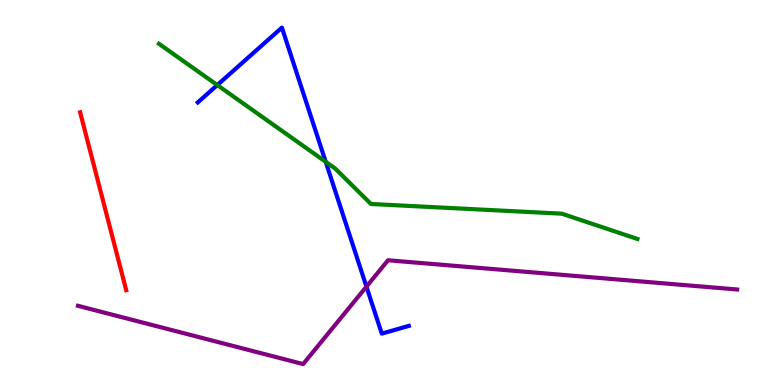[{'lines': ['blue', 'red'], 'intersections': []}, {'lines': ['green', 'red'], 'intersections': []}, {'lines': ['purple', 'red'], 'intersections': []}, {'lines': ['blue', 'green'], 'intersections': [{'x': 2.8, 'y': 7.79}, {'x': 4.2, 'y': 5.8}]}, {'lines': ['blue', 'purple'], 'intersections': [{'x': 4.73, 'y': 2.56}]}, {'lines': ['green', 'purple'], 'intersections': []}]